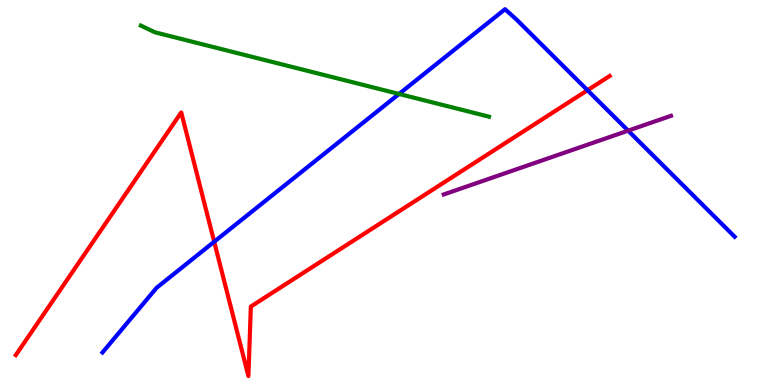[{'lines': ['blue', 'red'], 'intersections': [{'x': 2.76, 'y': 3.72}, {'x': 7.58, 'y': 7.66}]}, {'lines': ['green', 'red'], 'intersections': []}, {'lines': ['purple', 'red'], 'intersections': []}, {'lines': ['blue', 'green'], 'intersections': [{'x': 5.15, 'y': 7.56}]}, {'lines': ['blue', 'purple'], 'intersections': [{'x': 8.1, 'y': 6.61}]}, {'lines': ['green', 'purple'], 'intersections': []}]